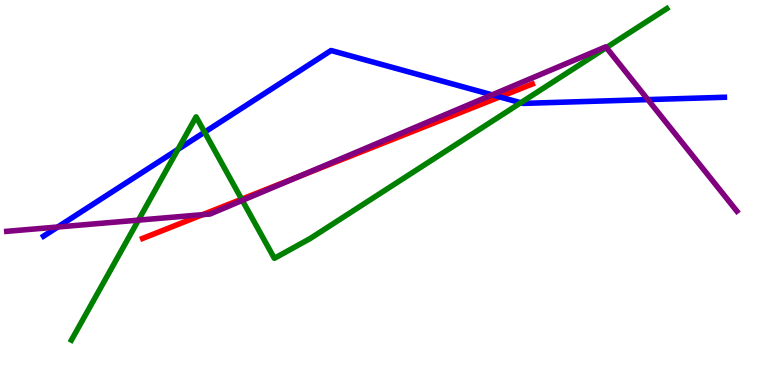[{'lines': ['blue', 'red'], 'intersections': [{'x': 6.45, 'y': 7.48}]}, {'lines': ['green', 'red'], 'intersections': [{'x': 3.12, 'y': 4.83}]}, {'lines': ['purple', 'red'], 'intersections': [{'x': 2.61, 'y': 4.42}, {'x': 3.85, 'y': 5.41}]}, {'lines': ['blue', 'green'], 'intersections': [{'x': 2.3, 'y': 6.12}, {'x': 2.64, 'y': 6.57}, {'x': 6.72, 'y': 7.33}]}, {'lines': ['blue', 'purple'], 'intersections': [{'x': 0.745, 'y': 4.1}, {'x': 6.35, 'y': 7.54}, {'x': 8.36, 'y': 7.41}]}, {'lines': ['green', 'purple'], 'intersections': [{'x': 1.79, 'y': 4.28}, {'x': 3.13, 'y': 4.8}, {'x': 7.82, 'y': 8.76}]}]